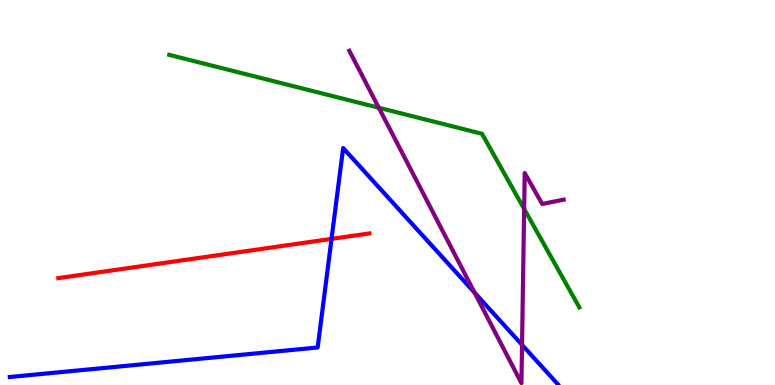[{'lines': ['blue', 'red'], 'intersections': [{'x': 4.28, 'y': 3.8}]}, {'lines': ['green', 'red'], 'intersections': []}, {'lines': ['purple', 'red'], 'intersections': []}, {'lines': ['blue', 'green'], 'intersections': []}, {'lines': ['blue', 'purple'], 'intersections': [{'x': 6.12, 'y': 2.4}, {'x': 6.74, 'y': 1.04}]}, {'lines': ['green', 'purple'], 'intersections': [{'x': 4.89, 'y': 7.2}, {'x': 6.76, 'y': 4.57}]}]